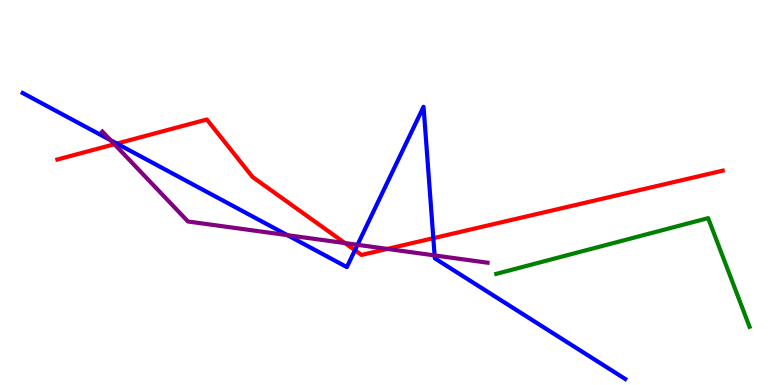[{'lines': ['blue', 'red'], 'intersections': [{'x': 1.51, 'y': 6.27}, {'x': 4.58, 'y': 3.5}, {'x': 5.59, 'y': 3.81}]}, {'lines': ['green', 'red'], 'intersections': []}, {'lines': ['purple', 'red'], 'intersections': [{'x': 1.48, 'y': 6.25}, {'x': 4.45, 'y': 3.69}, {'x': 5.0, 'y': 3.53}]}, {'lines': ['blue', 'green'], 'intersections': []}, {'lines': ['blue', 'purple'], 'intersections': [{'x': 1.43, 'y': 6.36}, {'x': 3.71, 'y': 3.89}, {'x': 4.61, 'y': 3.64}, {'x': 5.61, 'y': 3.37}]}, {'lines': ['green', 'purple'], 'intersections': []}]